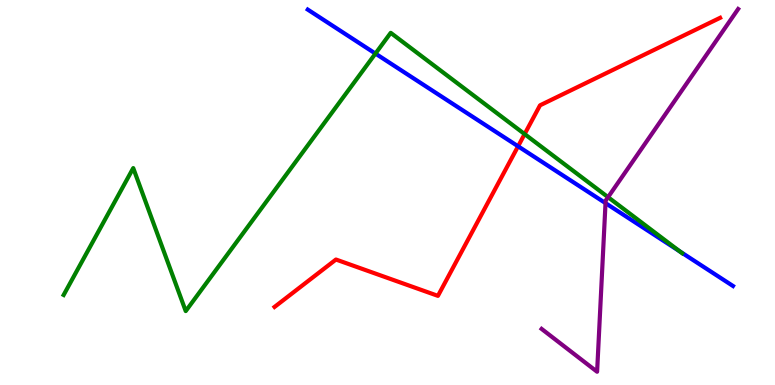[{'lines': ['blue', 'red'], 'intersections': [{'x': 6.68, 'y': 6.2}]}, {'lines': ['green', 'red'], 'intersections': [{'x': 6.77, 'y': 6.52}]}, {'lines': ['purple', 'red'], 'intersections': []}, {'lines': ['blue', 'green'], 'intersections': [{'x': 4.84, 'y': 8.61}, {'x': 8.77, 'y': 3.47}]}, {'lines': ['blue', 'purple'], 'intersections': [{'x': 7.81, 'y': 4.72}]}, {'lines': ['green', 'purple'], 'intersections': [{'x': 7.85, 'y': 4.88}]}]